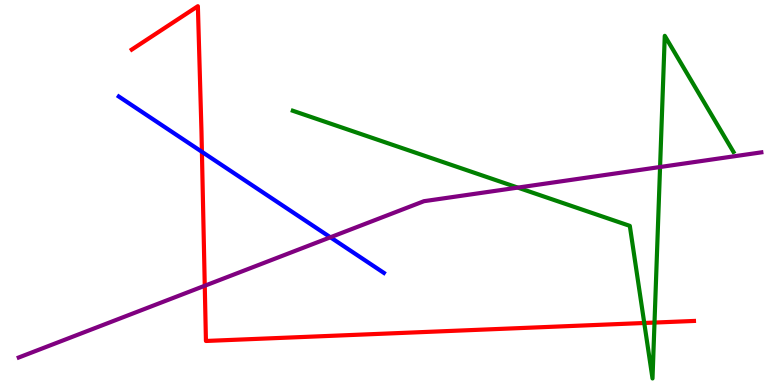[{'lines': ['blue', 'red'], 'intersections': [{'x': 2.61, 'y': 6.06}]}, {'lines': ['green', 'red'], 'intersections': [{'x': 8.31, 'y': 1.61}, {'x': 8.45, 'y': 1.62}]}, {'lines': ['purple', 'red'], 'intersections': [{'x': 2.64, 'y': 2.58}]}, {'lines': ['blue', 'green'], 'intersections': []}, {'lines': ['blue', 'purple'], 'intersections': [{'x': 4.26, 'y': 3.84}]}, {'lines': ['green', 'purple'], 'intersections': [{'x': 6.68, 'y': 5.13}, {'x': 8.52, 'y': 5.66}]}]